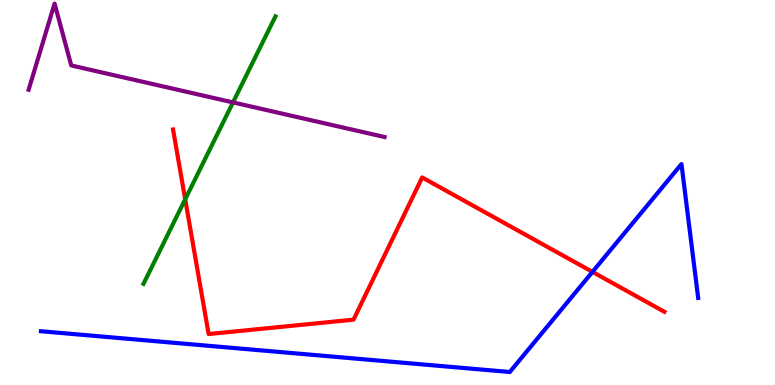[{'lines': ['blue', 'red'], 'intersections': [{'x': 7.64, 'y': 2.94}]}, {'lines': ['green', 'red'], 'intersections': [{'x': 2.39, 'y': 4.82}]}, {'lines': ['purple', 'red'], 'intersections': []}, {'lines': ['blue', 'green'], 'intersections': []}, {'lines': ['blue', 'purple'], 'intersections': []}, {'lines': ['green', 'purple'], 'intersections': [{'x': 3.01, 'y': 7.34}]}]